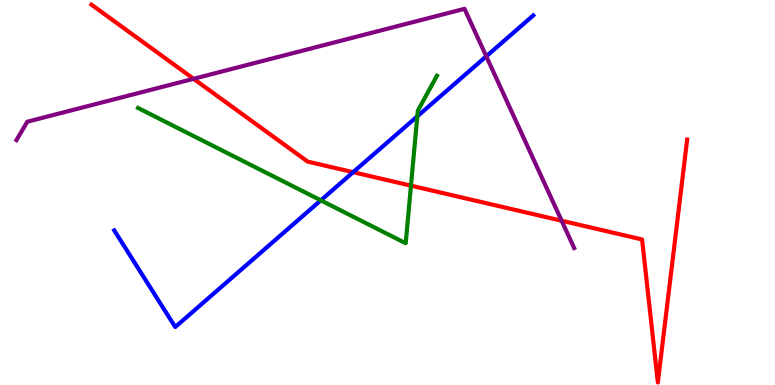[{'lines': ['blue', 'red'], 'intersections': [{'x': 4.56, 'y': 5.53}]}, {'lines': ['green', 'red'], 'intersections': [{'x': 5.3, 'y': 5.18}]}, {'lines': ['purple', 'red'], 'intersections': [{'x': 2.5, 'y': 7.95}, {'x': 7.25, 'y': 4.27}]}, {'lines': ['blue', 'green'], 'intersections': [{'x': 4.14, 'y': 4.8}, {'x': 5.38, 'y': 6.98}]}, {'lines': ['blue', 'purple'], 'intersections': [{'x': 6.27, 'y': 8.54}]}, {'lines': ['green', 'purple'], 'intersections': []}]